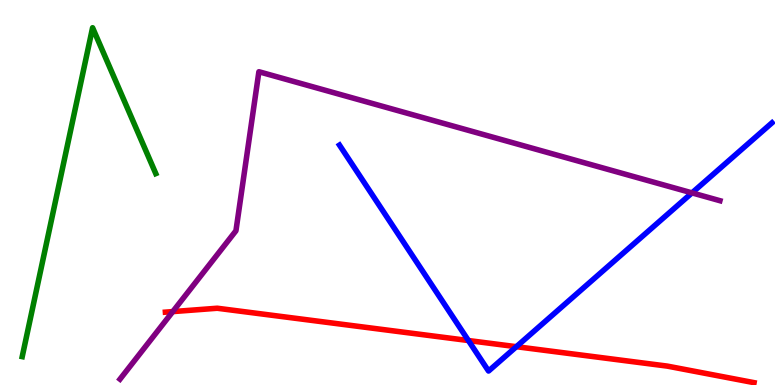[{'lines': ['blue', 'red'], 'intersections': [{'x': 6.04, 'y': 1.15}, {'x': 6.66, 'y': 0.995}]}, {'lines': ['green', 'red'], 'intersections': []}, {'lines': ['purple', 'red'], 'intersections': [{'x': 2.23, 'y': 1.91}]}, {'lines': ['blue', 'green'], 'intersections': []}, {'lines': ['blue', 'purple'], 'intersections': [{'x': 8.93, 'y': 4.99}]}, {'lines': ['green', 'purple'], 'intersections': []}]